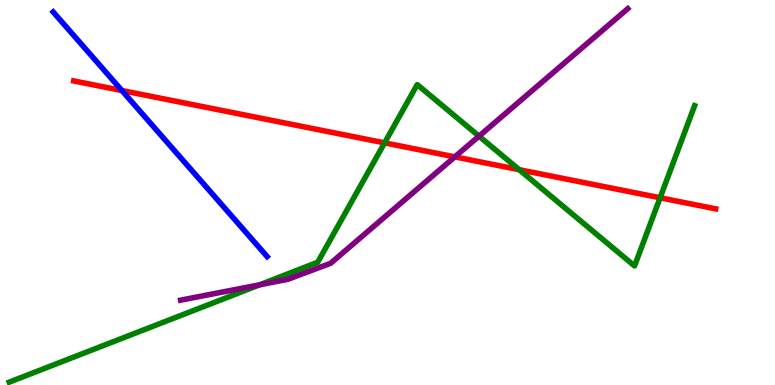[{'lines': ['blue', 'red'], 'intersections': [{'x': 1.57, 'y': 7.65}]}, {'lines': ['green', 'red'], 'intersections': [{'x': 4.96, 'y': 6.29}, {'x': 6.7, 'y': 5.59}, {'x': 8.52, 'y': 4.86}]}, {'lines': ['purple', 'red'], 'intersections': [{'x': 5.87, 'y': 5.93}]}, {'lines': ['blue', 'green'], 'intersections': []}, {'lines': ['blue', 'purple'], 'intersections': []}, {'lines': ['green', 'purple'], 'intersections': [{'x': 3.35, 'y': 2.6}, {'x': 6.18, 'y': 6.46}]}]